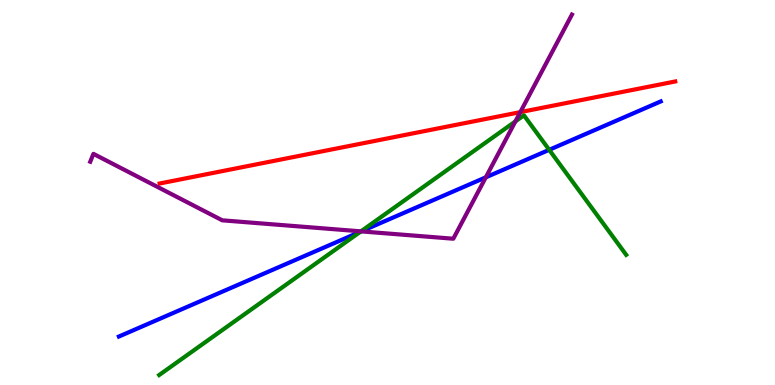[{'lines': ['blue', 'red'], 'intersections': []}, {'lines': ['green', 'red'], 'intersections': []}, {'lines': ['purple', 'red'], 'intersections': [{'x': 6.71, 'y': 7.09}]}, {'lines': ['blue', 'green'], 'intersections': [{'x': 4.65, 'y': 3.98}, {'x': 7.09, 'y': 6.11}]}, {'lines': ['blue', 'purple'], 'intersections': [{'x': 4.66, 'y': 3.99}, {'x': 6.27, 'y': 5.39}]}, {'lines': ['green', 'purple'], 'intersections': [{'x': 4.66, 'y': 3.99}, {'x': 6.65, 'y': 6.85}]}]